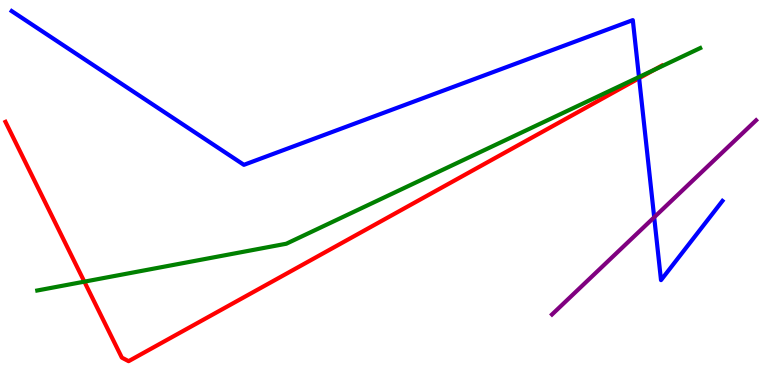[{'lines': ['blue', 'red'], 'intersections': [{'x': 8.25, 'y': 7.97}]}, {'lines': ['green', 'red'], 'intersections': [{'x': 1.09, 'y': 2.68}, {'x': 8.44, 'y': 8.19}]}, {'lines': ['purple', 'red'], 'intersections': []}, {'lines': ['blue', 'green'], 'intersections': [{'x': 8.24, 'y': 8.0}]}, {'lines': ['blue', 'purple'], 'intersections': [{'x': 8.44, 'y': 4.36}]}, {'lines': ['green', 'purple'], 'intersections': []}]